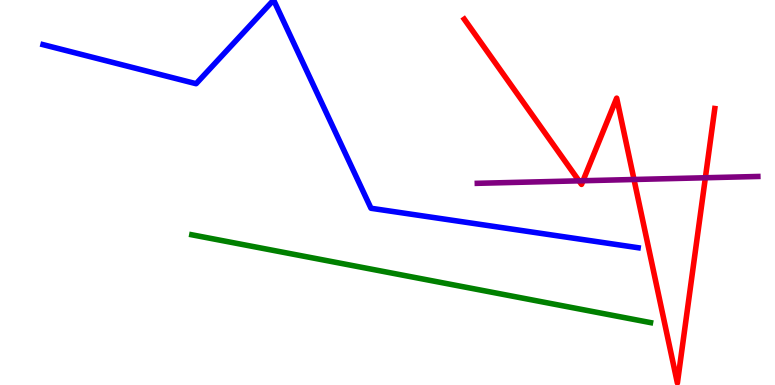[{'lines': ['blue', 'red'], 'intersections': []}, {'lines': ['green', 'red'], 'intersections': []}, {'lines': ['purple', 'red'], 'intersections': [{'x': 7.47, 'y': 5.3}, {'x': 7.52, 'y': 5.31}, {'x': 8.18, 'y': 5.34}, {'x': 9.1, 'y': 5.38}]}, {'lines': ['blue', 'green'], 'intersections': []}, {'lines': ['blue', 'purple'], 'intersections': []}, {'lines': ['green', 'purple'], 'intersections': []}]